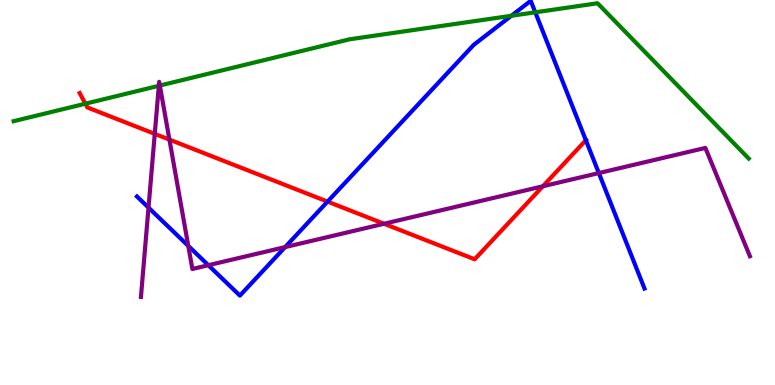[{'lines': ['blue', 'red'], 'intersections': [{'x': 4.23, 'y': 4.76}, {'x': 7.56, 'y': 6.36}]}, {'lines': ['green', 'red'], 'intersections': [{'x': 1.1, 'y': 7.31}]}, {'lines': ['purple', 'red'], 'intersections': [{'x': 2.0, 'y': 6.52}, {'x': 2.19, 'y': 6.37}, {'x': 4.96, 'y': 4.19}, {'x': 7.0, 'y': 5.16}]}, {'lines': ['blue', 'green'], 'intersections': [{'x': 6.6, 'y': 9.59}, {'x': 6.91, 'y': 9.68}]}, {'lines': ['blue', 'purple'], 'intersections': [{'x': 1.92, 'y': 4.61}, {'x': 2.43, 'y': 3.61}, {'x': 2.69, 'y': 3.11}, {'x': 3.68, 'y': 3.58}, {'x': 7.73, 'y': 5.5}]}, {'lines': ['green', 'purple'], 'intersections': [{'x': 2.05, 'y': 7.77}, {'x': 2.06, 'y': 7.78}]}]